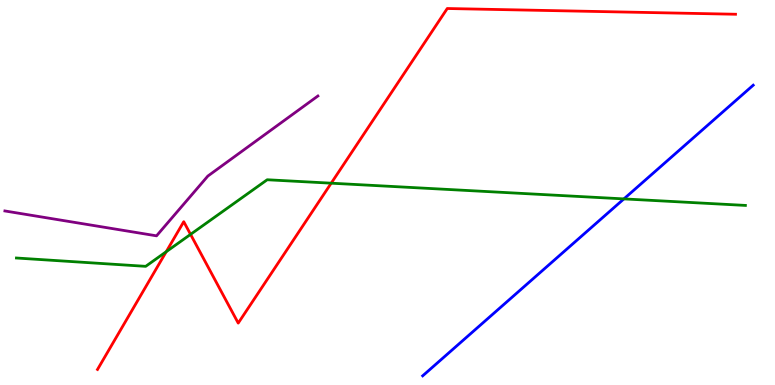[{'lines': ['blue', 'red'], 'intersections': []}, {'lines': ['green', 'red'], 'intersections': [{'x': 2.14, 'y': 3.46}, {'x': 2.46, 'y': 3.91}, {'x': 4.27, 'y': 5.24}]}, {'lines': ['purple', 'red'], 'intersections': []}, {'lines': ['blue', 'green'], 'intersections': [{'x': 8.05, 'y': 4.83}]}, {'lines': ['blue', 'purple'], 'intersections': []}, {'lines': ['green', 'purple'], 'intersections': []}]